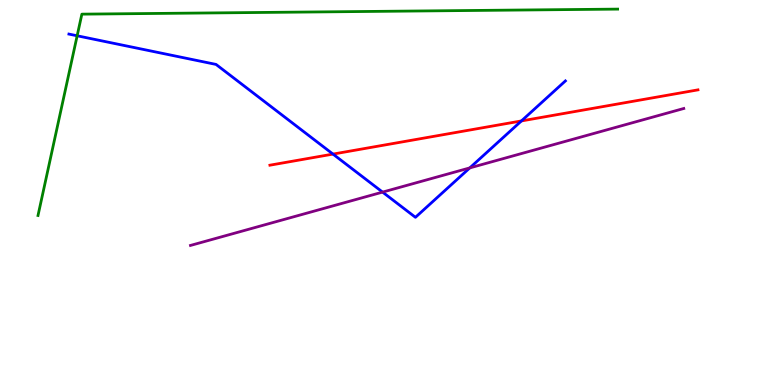[{'lines': ['blue', 'red'], 'intersections': [{'x': 4.3, 'y': 6.0}, {'x': 6.73, 'y': 6.86}]}, {'lines': ['green', 'red'], 'intersections': []}, {'lines': ['purple', 'red'], 'intersections': []}, {'lines': ['blue', 'green'], 'intersections': [{'x': 0.996, 'y': 9.07}]}, {'lines': ['blue', 'purple'], 'intersections': [{'x': 4.94, 'y': 5.01}, {'x': 6.06, 'y': 5.64}]}, {'lines': ['green', 'purple'], 'intersections': []}]